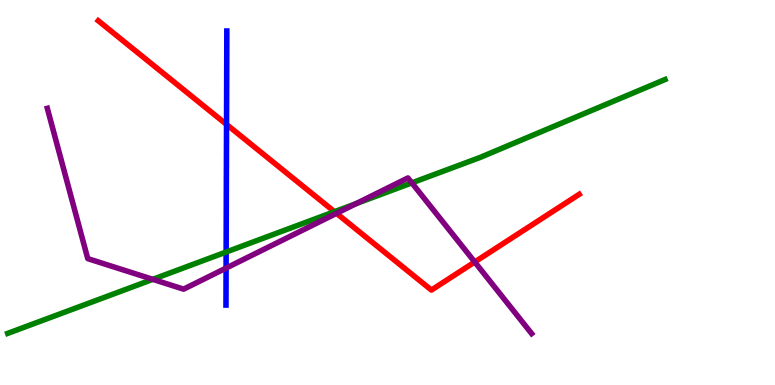[{'lines': ['blue', 'red'], 'intersections': [{'x': 2.92, 'y': 6.77}]}, {'lines': ['green', 'red'], 'intersections': [{'x': 4.32, 'y': 4.5}]}, {'lines': ['purple', 'red'], 'intersections': [{'x': 4.34, 'y': 4.46}, {'x': 6.13, 'y': 3.2}]}, {'lines': ['blue', 'green'], 'intersections': [{'x': 2.92, 'y': 3.45}]}, {'lines': ['blue', 'purple'], 'intersections': [{'x': 2.92, 'y': 3.04}]}, {'lines': ['green', 'purple'], 'intersections': [{'x': 1.97, 'y': 2.74}, {'x': 4.59, 'y': 4.71}, {'x': 5.31, 'y': 5.25}]}]